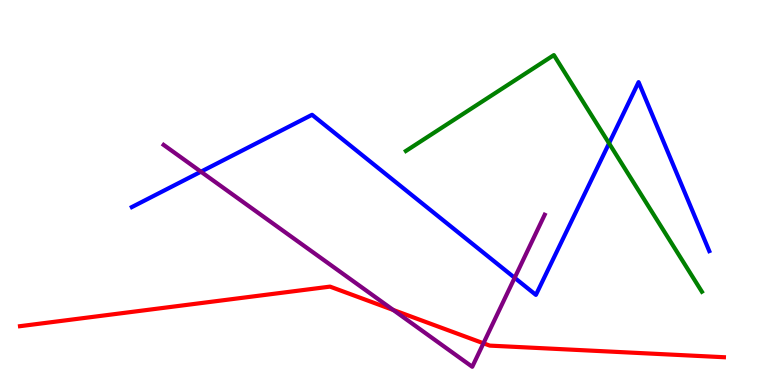[{'lines': ['blue', 'red'], 'intersections': []}, {'lines': ['green', 'red'], 'intersections': []}, {'lines': ['purple', 'red'], 'intersections': [{'x': 5.07, 'y': 1.95}, {'x': 6.24, 'y': 1.08}]}, {'lines': ['blue', 'green'], 'intersections': [{'x': 7.86, 'y': 6.28}]}, {'lines': ['blue', 'purple'], 'intersections': [{'x': 2.59, 'y': 5.54}, {'x': 6.64, 'y': 2.78}]}, {'lines': ['green', 'purple'], 'intersections': []}]